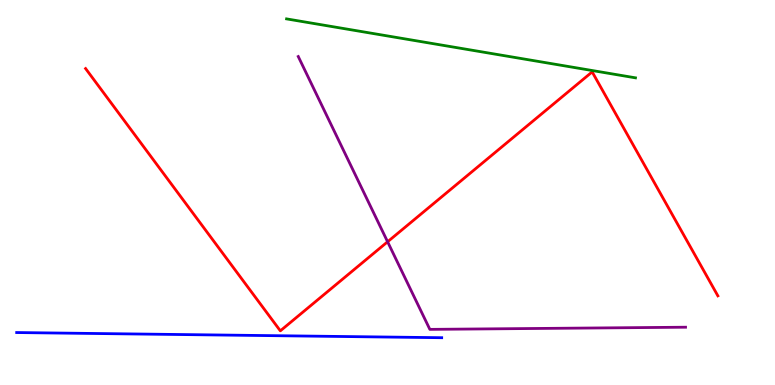[{'lines': ['blue', 'red'], 'intersections': []}, {'lines': ['green', 'red'], 'intersections': []}, {'lines': ['purple', 'red'], 'intersections': [{'x': 5.0, 'y': 3.72}]}, {'lines': ['blue', 'green'], 'intersections': []}, {'lines': ['blue', 'purple'], 'intersections': []}, {'lines': ['green', 'purple'], 'intersections': []}]